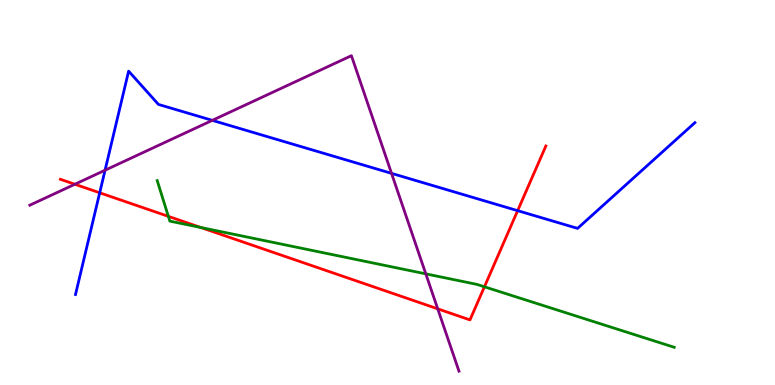[{'lines': ['blue', 'red'], 'intersections': [{'x': 1.29, 'y': 4.99}, {'x': 6.68, 'y': 4.53}]}, {'lines': ['green', 'red'], 'intersections': [{'x': 2.17, 'y': 4.38}, {'x': 2.59, 'y': 4.09}, {'x': 6.25, 'y': 2.55}]}, {'lines': ['purple', 'red'], 'intersections': [{'x': 0.966, 'y': 5.21}, {'x': 5.65, 'y': 1.98}]}, {'lines': ['blue', 'green'], 'intersections': []}, {'lines': ['blue', 'purple'], 'intersections': [{'x': 1.36, 'y': 5.58}, {'x': 2.74, 'y': 6.87}, {'x': 5.05, 'y': 5.5}]}, {'lines': ['green', 'purple'], 'intersections': [{'x': 5.49, 'y': 2.89}]}]